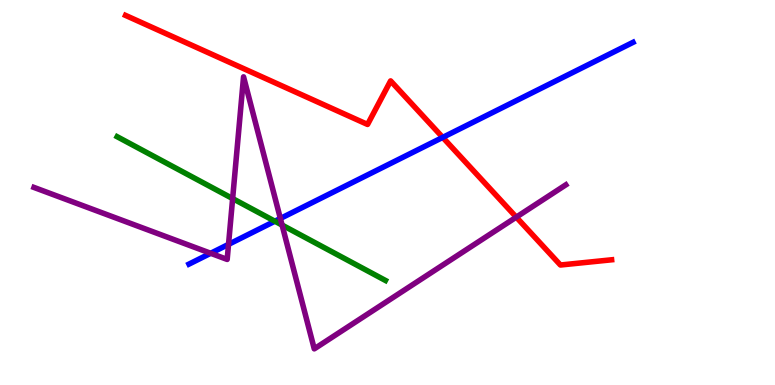[{'lines': ['blue', 'red'], 'intersections': [{'x': 5.71, 'y': 6.43}]}, {'lines': ['green', 'red'], 'intersections': []}, {'lines': ['purple', 'red'], 'intersections': [{'x': 6.66, 'y': 4.36}]}, {'lines': ['blue', 'green'], 'intersections': [{'x': 3.55, 'y': 4.25}]}, {'lines': ['blue', 'purple'], 'intersections': [{'x': 2.72, 'y': 3.42}, {'x': 2.95, 'y': 3.65}, {'x': 3.62, 'y': 4.33}]}, {'lines': ['green', 'purple'], 'intersections': [{'x': 3.0, 'y': 4.84}, {'x': 3.64, 'y': 4.15}]}]